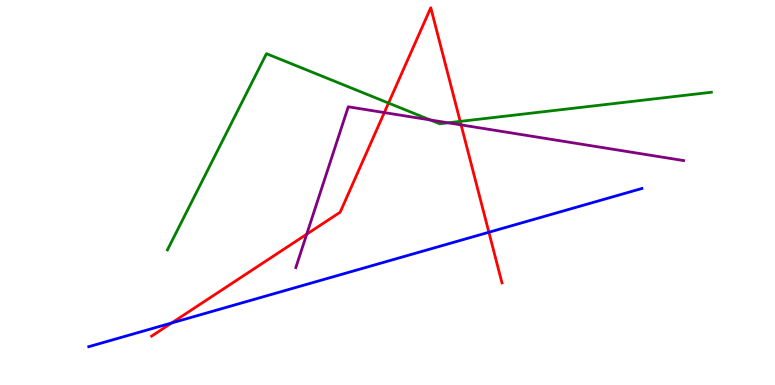[{'lines': ['blue', 'red'], 'intersections': [{'x': 2.22, 'y': 1.61}, {'x': 6.31, 'y': 3.97}]}, {'lines': ['green', 'red'], 'intersections': [{'x': 5.01, 'y': 7.32}, {'x': 5.94, 'y': 6.85}]}, {'lines': ['purple', 'red'], 'intersections': [{'x': 3.96, 'y': 3.92}, {'x': 4.96, 'y': 7.08}, {'x': 5.95, 'y': 6.76}]}, {'lines': ['blue', 'green'], 'intersections': []}, {'lines': ['blue', 'purple'], 'intersections': []}, {'lines': ['green', 'purple'], 'intersections': [{'x': 5.55, 'y': 6.88}, {'x': 5.78, 'y': 6.81}]}]